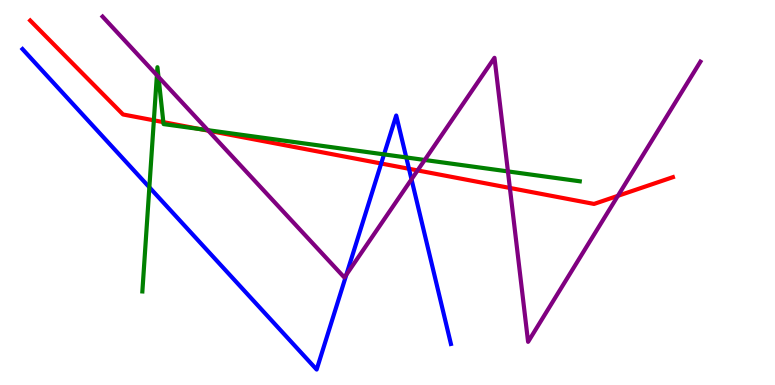[{'lines': ['blue', 'red'], 'intersections': [{'x': 4.92, 'y': 5.75}, {'x': 5.28, 'y': 5.62}]}, {'lines': ['green', 'red'], 'intersections': [{'x': 1.99, 'y': 6.87}, {'x': 2.11, 'y': 6.83}, {'x': 2.58, 'y': 6.65}]}, {'lines': ['purple', 'red'], 'intersections': [{'x': 2.69, 'y': 6.61}, {'x': 5.39, 'y': 5.57}, {'x': 6.58, 'y': 5.12}, {'x': 7.97, 'y': 4.91}]}, {'lines': ['blue', 'green'], 'intersections': [{'x': 1.93, 'y': 5.14}, {'x': 4.96, 'y': 5.99}, {'x': 5.24, 'y': 5.91}]}, {'lines': ['blue', 'purple'], 'intersections': [{'x': 4.47, 'y': 2.87}, {'x': 5.31, 'y': 5.34}]}, {'lines': ['green', 'purple'], 'intersections': [{'x': 2.02, 'y': 8.05}, {'x': 2.04, 'y': 8.0}, {'x': 2.68, 'y': 6.62}, {'x': 5.48, 'y': 5.84}, {'x': 6.55, 'y': 5.55}]}]